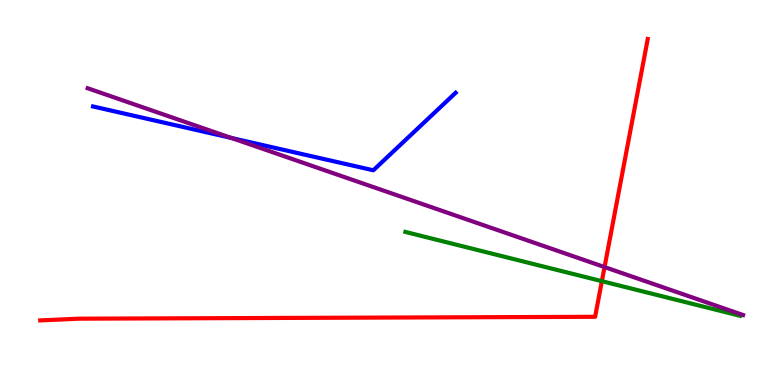[{'lines': ['blue', 'red'], 'intersections': []}, {'lines': ['green', 'red'], 'intersections': [{'x': 7.77, 'y': 2.7}]}, {'lines': ['purple', 'red'], 'intersections': [{'x': 7.8, 'y': 3.06}]}, {'lines': ['blue', 'green'], 'intersections': []}, {'lines': ['blue', 'purple'], 'intersections': [{'x': 2.99, 'y': 6.42}]}, {'lines': ['green', 'purple'], 'intersections': []}]